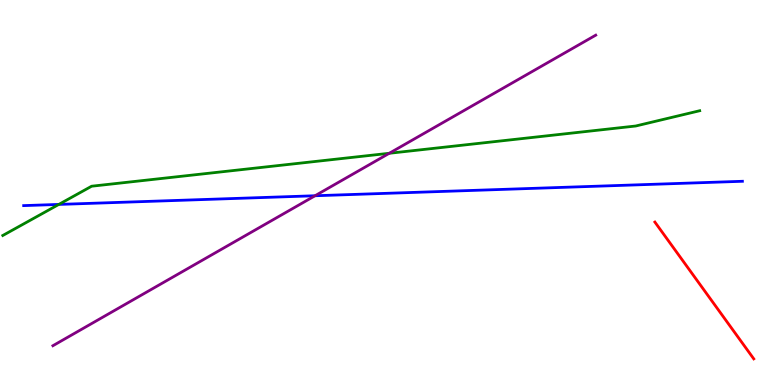[{'lines': ['blue', 'red'], 'intersections': []}, {'lines': ['green', 'red'], 'intersections': []}, {'lines': ['purple', 'red'], 'intersections': []}, {'lines': ['blue', 'green'], 'intersections': [{'x': 0.759, 'y': 4.69}]}, {'lines': ['blue', 'purple'], 'intersections': [{'x': 4.07, 'y': 4.92}]}, {'lines': ['green', 'purple'], 'intersections': [{'x': 5.02, 'y': 6.02}]}]